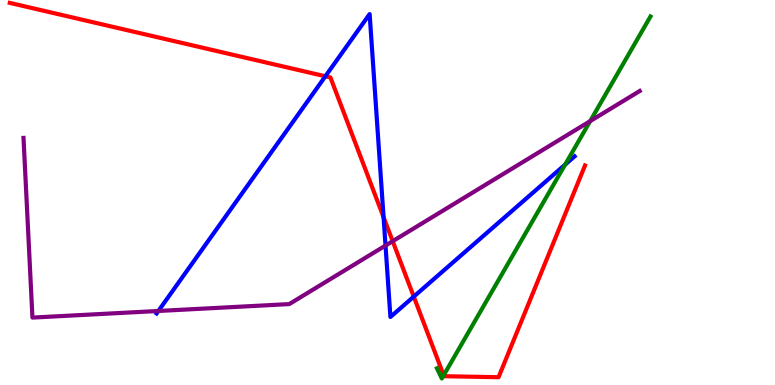[{'lines': ['blue', 'red'], 'intersections': [{'x': 4.2, 'y': 8.02}, {'x': 4.95, 'y': 4.36}, {'x': 5.34, 'y': 2.3}]}, {'lines': ['green', 'red'], 'intersections': [{'x': 5.72, 'y': 0.252}]}, {'lines': ['purple', 'red'], 'intersections': [{'x': 5.07, 'y': 3.74}]}, {'lines': ['blue', 'green'], 'intersections': [{'x': 7.29, 'y': 5.72}]}, {'lines': ['blue', 'purple'], 'intersections': [{'x': 2.04, 'y': 1.92}, {'x': 4.97, 'y': 3.62}]}, {'lines': ['green', 'purple'], 'intersections': [{'x': 7.62, 'y': 6.85}]}]